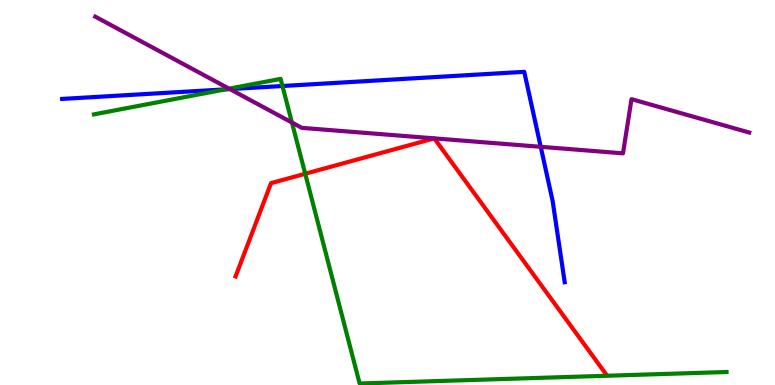[{'lines': ['blue', 'red'], 'intersections': []}, {'lines': ['green', 'red'], 'intersections': [{'x': 3.94, 'y': 5.49}]}, {'lines': ['purple', 'red'], 'intersections': [{'x': 5.6, 'y': 6.41}, {'x': 5.6, 'y': 6.41}]}, {'lines': ['blue', 'green'], 'intersections': [{'x': 2.91, 'y': 7.68}, {'x': 3.64, 'y': 7.77}]}, {'lines': ['blue', 'purple'], 'intersections': [{'x': 2.97, 'y': 7.69}, {'x': 6.98, 'y': 6.19}]}, {'lines': ['green', 'purple'], 'intersections': [{'x': 2.96, 'y': 7.7}, {'x': 3.77, 'y': 6.82}]}]